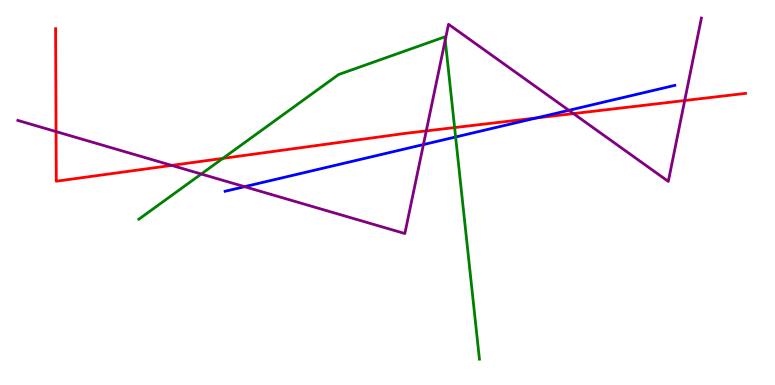[{'lines': ['blue', 'red'], 'intersections': [{'x': 6.92, 'y': 6.94}]}, {'lines': ['green', 'red'], 'intersections': [{'x': 2.88, 'y': 5.89}, {'x': 5.87, 'y': 6.69}]}, {'lines': ['purple', 'red'], 'intersections': [{'x': 0.723, 'y': 6.58}, {'x': 2.22, 'y': 5.7}, {'x': 5.5, 'y': 6.6}, {'x': 7.4, 'y': 7.05}, {'x': 8.83, 'y': 7.39}]}, {'lines': ['blue', 'green'], 'intersections': [{'x': 5.88, 'y': 6.44}]}, {'lines': ['blue', 'purple'], 'intersections': [{'x': 3.16, 'y': 5.15}, {'x': 5.46, 'y': 6.24}, {'x': 7.34, 'y': 7.13}]}, {'lines': ['green', 'purple'], 'intersections': [{'x': 2.6, 'y': 5.48}, {'x': 5.74, 'y': 8.96}]}]